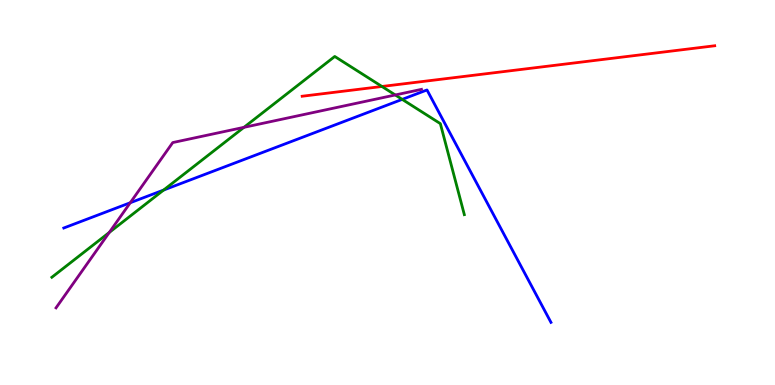[{'lines': ['blue', 'red'], 'intersections': []}, {'lines': ['green', 'red'], 'intersections': [{'x': 4.93, 'y': 7.75}]}, {'lines': ['purple', 'red'], 'intersections': []}, {'lines': ['blue', 'green'], 'intersections': [{'x': 2.11, 'y': 5.06}, {'x': 5.19, 'y': 7.42}]}, {'lines': ['blue', 'purple'], 'intersections': [{'x': 1.68, 'y': 4.73}]}, {'lines': ['green', 'purple'], 'intersections': [{'x': 1.41, 'y': 3.96}, {'x': 3.15, 'y': 6.69}, {'x': 5.1, 'y': 7.53}]}]